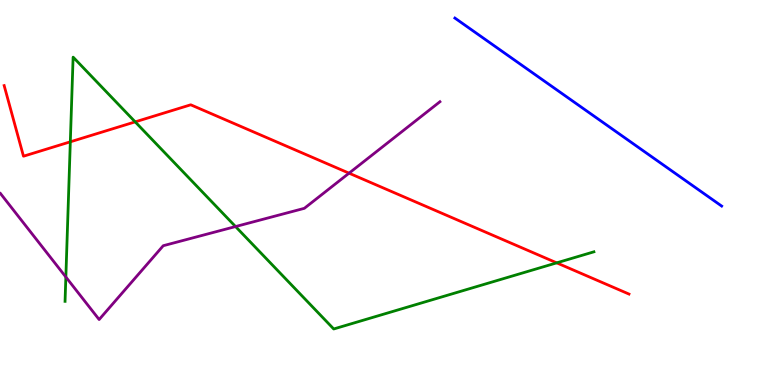[{'lines': ['blue', 'red'], 'intersections': []}, {'lines': ['green', 'red'], 'intersections': [{'x': 0.907, 'y': 6.32}, {'x': 1.74, 'y': 6.83}, {'x': 7.18, 'y': 3.17}]}, {'lines': ['purple', 'red'], 'intersections': [{'x': 4.5, 'y': 5.5}]}, {'lines': ['blue', 'green'], 'intersections': []}, {'lines': ['blue', 'purple'], 'intersections': []}, {'lines': ['green', 'purple'], 'intersections': [{'x': 0.85, 'y': 2.8}, {'x': 3.04, 'y': 4.12}]}]